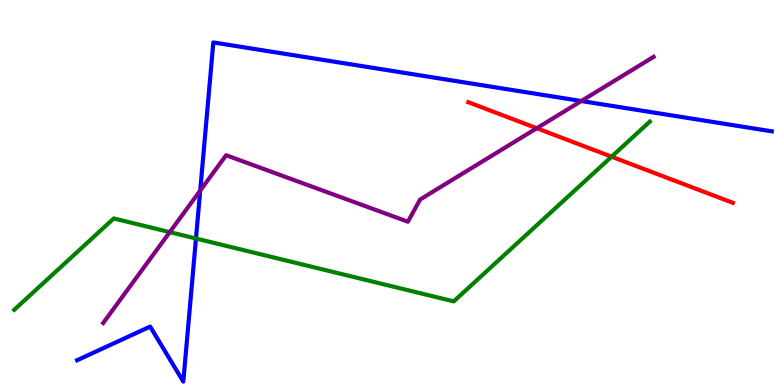[{'lines': ['blue', 'red'], 'intersections': []}, {'lines': ['green', 'red'], 'intersections': [{'x': 7.89, 'y': 5.93}]}, {'lines': ['purple', 'red'], 'intersections': [{'x': 6.93, 'y': 6.67}]}, {'lines': ['blue', 'green'], 'intersections': [{'x': 2.53, 'y': 3.8}]}, {'lines': ['blue', 'purple'], 'intersections': [{'x': 2.58, 'y': 5.05}, {'x': 7.5, 'y': 7.38}]}, {'lines': ['green', 'purple'], 'intersections': [{'x': 2.19, 'y': 3.97}]}]